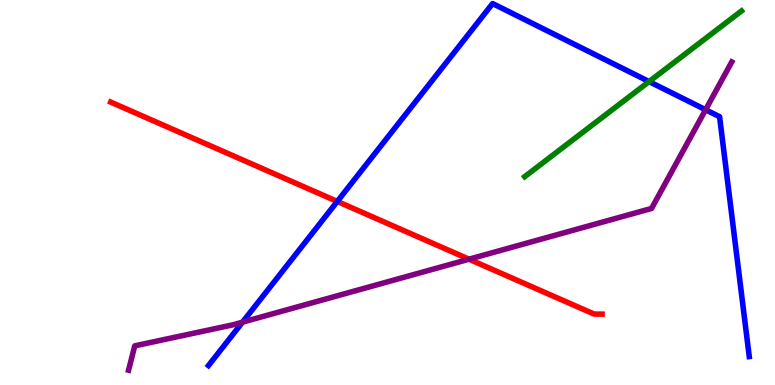[{'lines': ['blue', 'red'], 'intersections': [{'x': 4.35, 'y': 4.77}]}, {'lines': ['green', 'red'], 'intersections': []}, {'lines': ['purple', 'red'], 'intersections': [{'x': 6.05, 'y': 3.27}]}, {'lines': ['blue', 'green'], 'intersections': [{'x': 8.38, 'y': 7.88}]}, {'lines': ['blue', 'purple'], 'intersections': [{'x': 3.13, 'y': 1.63}, {'x': 9.1, 'y': 7.15}]}, {'lines': ['green', 'purple'], 'intersections': []}]